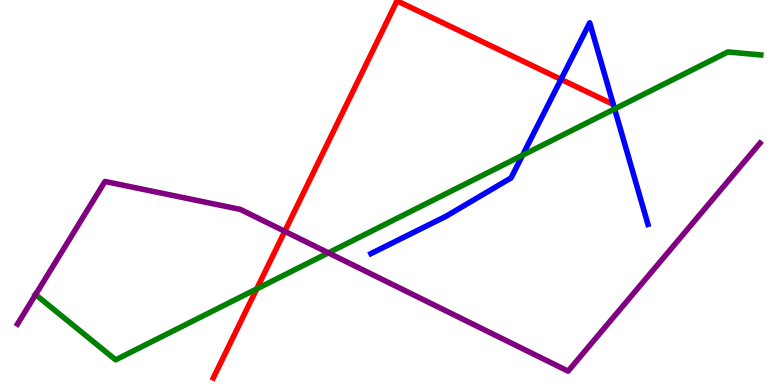[{'lines': ['blue', 'red'], 'intersections': [{'x': 7.24, 'y': 7.94}]}, {'lines': ['green', 'red'], 'intersections': [{'x': 3.31, 'y': 2.5}]}, {'lines': ['purple', 'red'], 'intersections': [{'x': 3.67, 'y': 3.99}]}, {'lines': ['blue', 'green'], 'intersections': [{'x': 6.74, 'y': 5.97}, {'x': 7.93, 'y': 7.17}]}, {'lines': ['blue', 'purple'], 'intersections': []}, {'lines': ['green', 'purple'], 'intersections': [{'x': 0.459, 'y': 2.35}, {'x': 4.24, 'y': 3.43}]}]